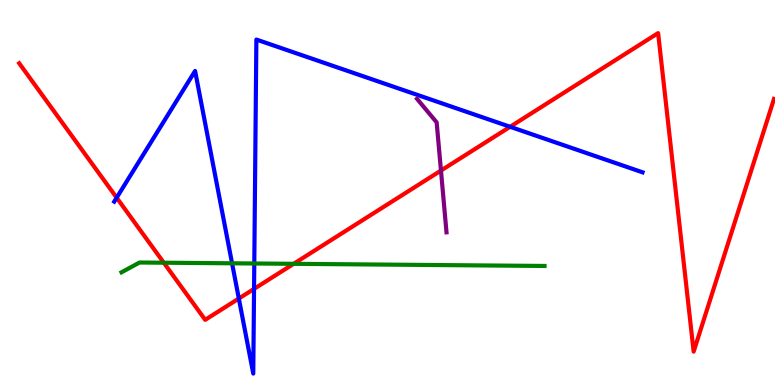[{'lines': ['blue', 'red'], 'intersections': [{'x': 1.51, 'y': 4.86}, {'x': 3.08, 'y': 2.25}, {'x': 3.28, 'y': 2.5}, {'x': 6.58, 'y': 6.71}]}, {'lines': ['green', 'red'], 'intersections': [{'x': 2.11, 'y': 3.18}, {'x': 3.79, 'y': 3.15}]}, {'lines': ['purple', 'red'], 'intersections': [{'x': 5.69, 'y': 5.57}]}, {'lines': ['blue', 'green'], 'intersections': [{'x': 2.99, 'y': 3.16}, {'x': 3.28, 'y': 3.16}]}, {'lines': ['blue', 'purple'], 'intersections': []}, {'lines': ['green', 'purple'], 'intersections': []}]